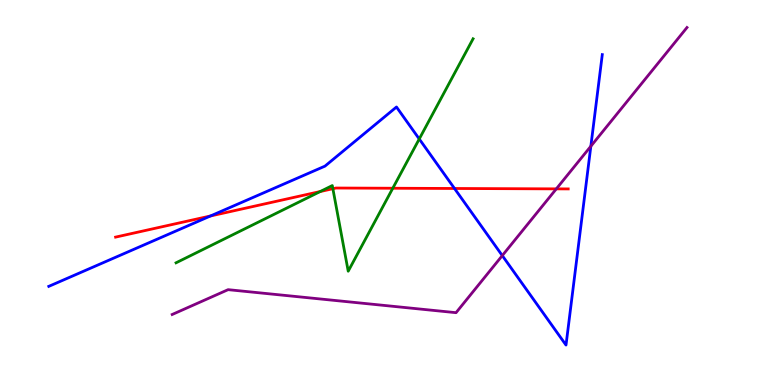[{'lines': ['blue', 'red'], 'intersections': [{'x': 2.72, 'y': 4.39}, {'x': 5.86, 'y': 5.1}]}, {'lines': ['green', 'red'], 'intersections': [{'x': 4.13, 'y': 5.03}, {'x': 4.3, 'y': 5.1}, {'x': 5.07, 'y': 5.11}]}, {'lines': ['purple', 'red'], 'intersections': [{'x': 7.18, 'y': 5.09}]}, {'lines': ['blue', 'green'], 'intersections': [{'x': 5.41, 'y': 6.39}]}, {'lines': ['blue', 'purple'], 'intersections': [{'x': 6.48, 'y': 3.36}, {'x': 7.62, 'y': 6.2}]}, {'lines': ['green', 'purple'], 'intersections': []}]